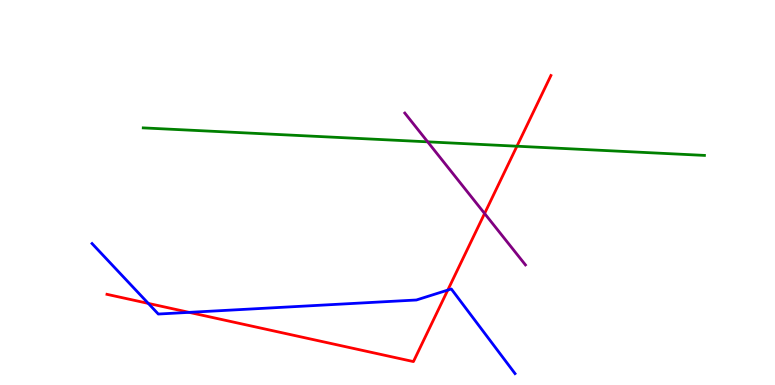[{'lines': ['blue', 'red'], 'intersections': [{'x': 1.91, 'y': 2.12}, {'x': 2.44, 'y': 1.89}, {'x': 5.78, 'y': 2.47}]}, {'lines': ['green', 'red'], 'intersections': [{'x': 6.67, 'y': 6.2}]}, {'lines': ['purple', 'red'], 'intersections': [{'x': 6.25, 'y': 4.45}]}, {'lines': ['blue', 'green'], 'intersections': []}, {'lines': ['blue', 'purple'], 'intersections': []}, {'lines': ['green', 'purple'], 'intersections': [{'x': 5.52, 'y': 6.32}]}]